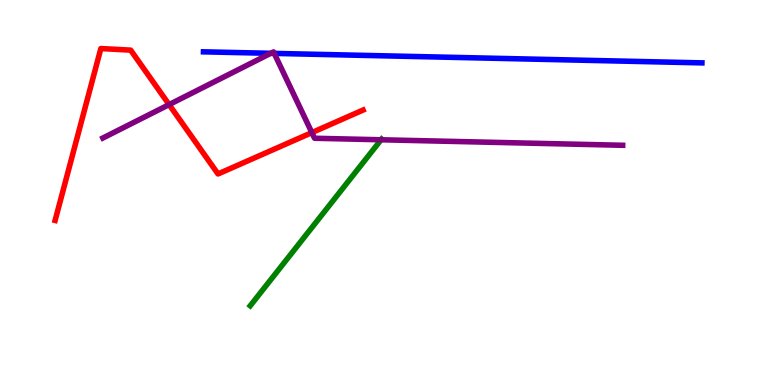[{'lines': ['blue', 'red'], 'intersections': []}, {'lines': ['green', 'red'], 'intersections': []}, {'lines': ['purple', 'red'], 'intersections': [{'x': 2.18, 'y': 7.28}, {'x': 4.02, 'y': 6.56}]}, {'lines': ['blue', 'green'], 'intersections': []}, {'lines': ['blue', 'purple'], 'intersections': [{'x': 3.49, 'y': 8.62}, {'x': 3.54, 'y': 8.61}]}, {'lines': ['green', 'purple'], 'intersections': [{'x': 4.92, 'y': 6.37}]}]